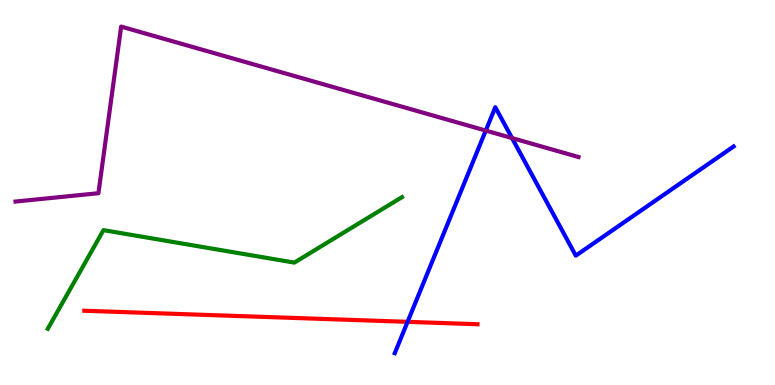[{'lines': ['blue', 'red'], 'intersections': [{'x': 5.26, 'y': 1.64}]}, {'lines': ['green', 'red'], 'intersections': []}, {'lines': ['purple', 'red'], 'intersections': []}, {'lines': ['blue', 'green'], 'intersections': []}, {'lines': ['blue', 'purple'], 'intersections': [{'x': 6.27, 'y': 6.61}, {'x': 6.61, 'y': 6.41}]}, {'lines': ['green', 'purple'], 'intersections': []}]